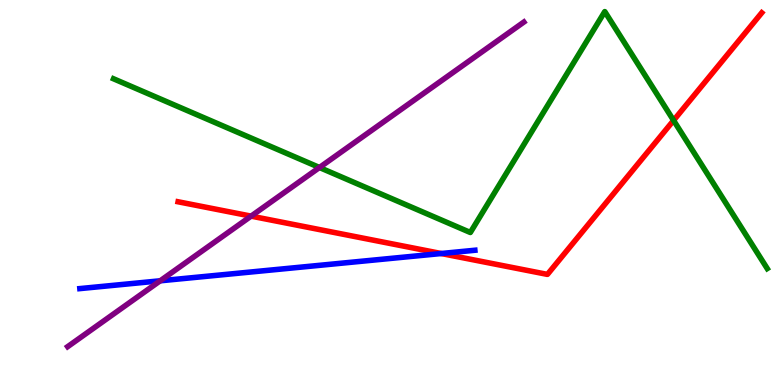[{'lines': ['blue', 'red'], 'intersections': [{'x': 5.69, 'y': 3.42}]}, {'lines': ['green', 'red'], 'intersections': [{'x': 8.69, 'y': 6.87}]}, {'lines': ['purple', 'red'], 'intersections': [{'x': 3.24, 'y': 4.39}]}, {'lines': ['blue', 'green'], 'intersections': []}, {'lines': ['blue', 'purple'], 'intersections': [{'x': 2.07, 'y': 2.71}]}, {'lines': ['green', 'purple'], 'intersections': [{'x': 4.12, 'y': 5.65}]}]